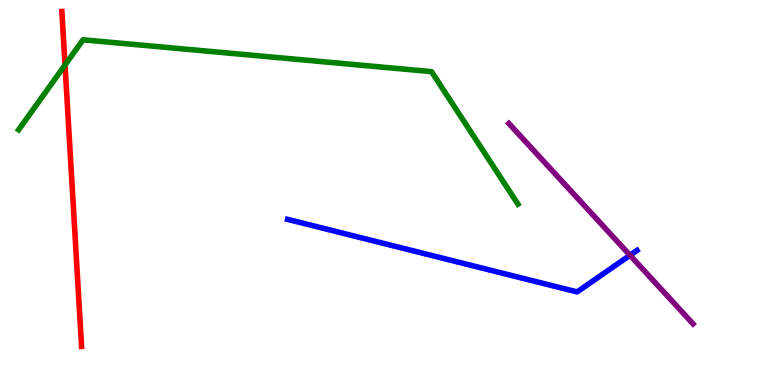[{'lines': ['blue', 'red'], 'intersections': []}, {'lines': ['green', 'red'], 'intersections': [{'x': 0.839, 'y': 8.31}]}, {'lines': ['purple', 'red'], 'intersections': []}, {'lines': ['blue', 'green'], 'intersections': []}, {'lines': ['blue', 'purple'], 'intersections': [{'x': 8.13, 'y': 3.37}]}, {'lines': ['green', 'purple'], 'intersections': []}]